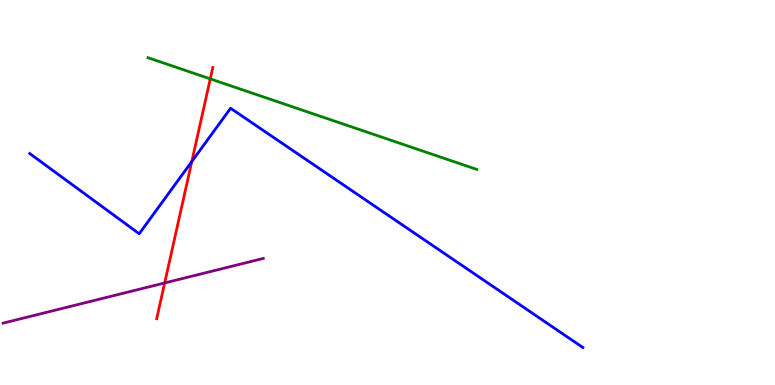[{'lines': ['blue', 'red'], 'intersections': [{'x': 2.47, 'y': 5.8}]}, {'lines': ['green', 'red'], 'intersections': [{'x': 2.71, 'y': 7.95}]}, {'lines': ['purple', 'red'], 'intersections': [{'x': 2.12, 'y': 2.65}]}, {'lines': ['blue', 'green'], 'intersections': []}, {'lines': ['blue', 'purple'], 'intersections': []}, {'lines': ['green', 'purple'], 'intersections': []}]